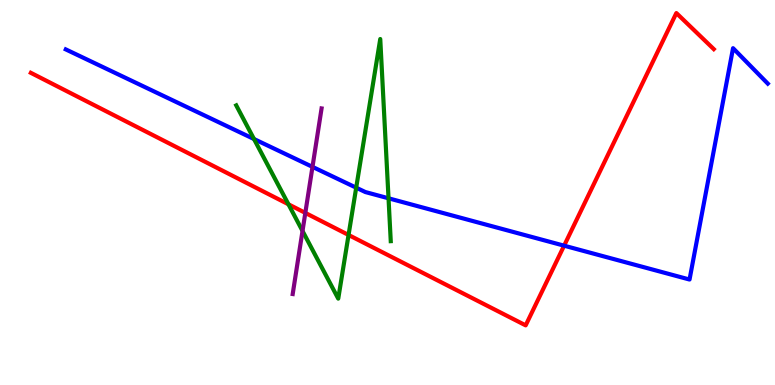[{'lines': ['blue', 'red'], 'intersections': [{'x': 7.28, 'y': 3.62}]}, {'lines': ['green', 'red'], 'intersections': [{'x': 3.72, 'y': 4.69}, {'x': 4.5, 'y': 3.9}]}, {'lines': ['purple', 'red'], 'intersections': [{'x': 3.94, 'y': 4.47}]}, {'lines': ['blue', 'green'], 'intersections': [{'x': 3.28, 'y': 6.39}, {'x': 4.6, 'y': 5.13}, {'x': 5.01, 'y': 4.85}]}, {'lines': ['blue', 'purple'], 'intersections': [{'x': 4.03, 'y': 5.67}]}, {'lines': ['green', 'purple'], 'intersections': [{'x': 3.9, 'y': 4.0}]}]